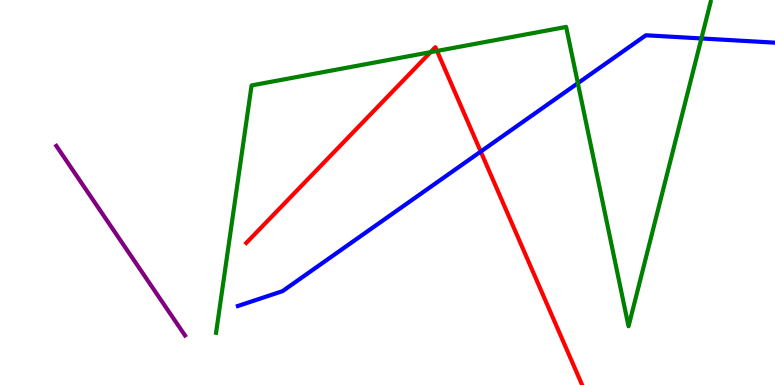[{'lines': ['blue', 'red'], 'intersections': [{'x': 6.2, 'y': 6.06}]}, {'lines': ['green', 'red'], 'intersections': [{'x': 5.56, 'y': 8.65}, {'x': 5.64, 'y': 8.68}]}, {'lines': ['purple', 'red'], 'intersections': []}, {'lines': ['blue', 'green'], 'intersections': [{'x': 7.46, 'y': 7.84}, {'x': 9.05, 'y': 9.0}]}, {'lines': ['blue', 'purple'], 'intersections': []}, {'lines': ['green', 'purple'], 'intersections': []}]